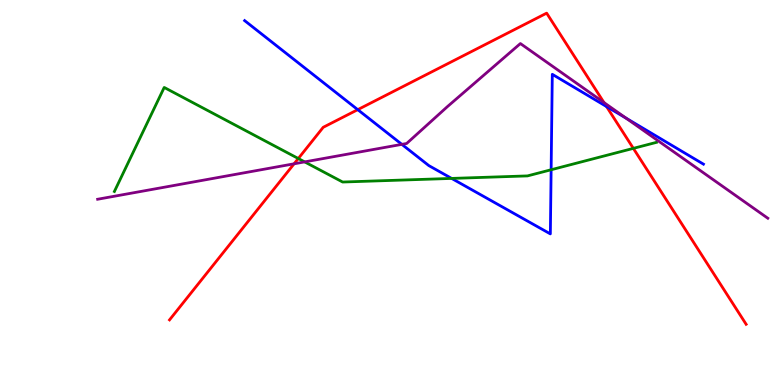[{'lines': ['blue', 'red'], 'intersections': [{'x': 4.62, 'y': 7.15}, {'x': 7.83, 'y': 7.23}]}, {'lines': ['green', 'red'], 'intersections': [{'x': 3.85, 'y': 5.88}, {'x': 8.17, 'y': 6.15}]}, {'lines': ['purple', 'red'], 'intersections': [{'x': 3.79, 'y': 5.75}, {'x': 7.79, 'y': 7.34}]}, {'lines': ['blue', 'green'], 'intersections': [{'x': 5.83, 'y': 5.37}, {'x': 7.11, 'y': 5.59}]}, {'lines': ['blue', 'purple'], 'intersections': [{'x': 5.19, 'y': 6.25}, {'x': 8.08, 'y': 6.93}]}, {'lines': ['green', 'purple'], 'intersections': [{'x': 3.93, 'y': 5.79}]}]